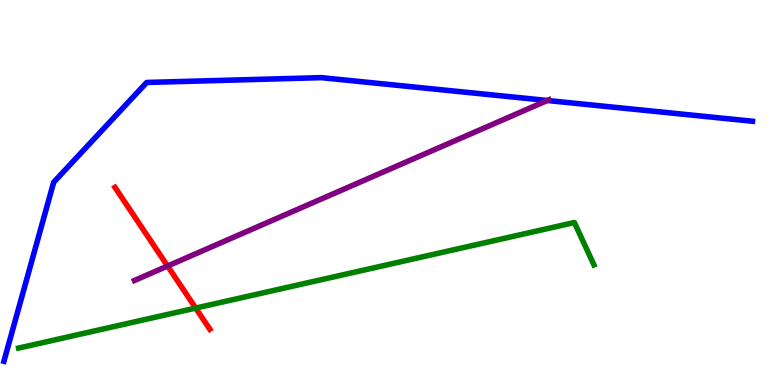[{'lines': ['blue', 'red'], 'intersections': []}, {'lines': ['green', 'red'], 'intersections': [{'x': 2.53, 'y': 2.0}]}, {'lines': ['purple', 'red'], 'intersections': [{'x': 2.16, 'y': 3.09}]}, {'lines': ['blue', 'green'], 'intersections': []}, {'lines': ['blue', 'purple'], 'intersections': [{'x': 7.06, 'y': 7.39}]}, {'lines': ['green', 'purple'], 'intersections': []}]